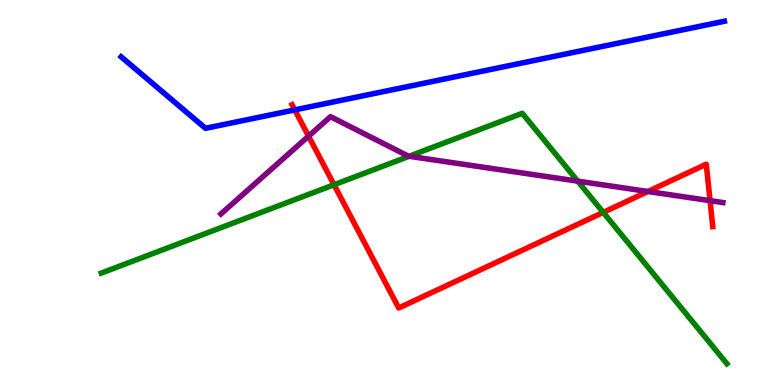[{'lines': ['blue', 'red'], 'intersections': [{'x': 3.8, 'y': 7.15}]}, {'lines': ['green', 'red'], 'intersections': [{'x': 4.31, 'y': 5.2}, {'x': 7.78, 'y': 4.48}]}, {'lines': ['purple', 'red'], 'intersections': [{'x': 3.98, 'y': 6.46}, {'x': 8.36, 'y': 5.03}, {'x': 9.16, 'y': 4.79}]}, {'lines': ['blue', 'green'], 'intersections': []}, {'lines': ['blue', 'purple'], 'intersections': []}, {'lines': ['green', 'purple'], 'intersections': [{'x': 5.28, 'y': 5.94}, {'x': 7.45, 'y': 5.3}]}]